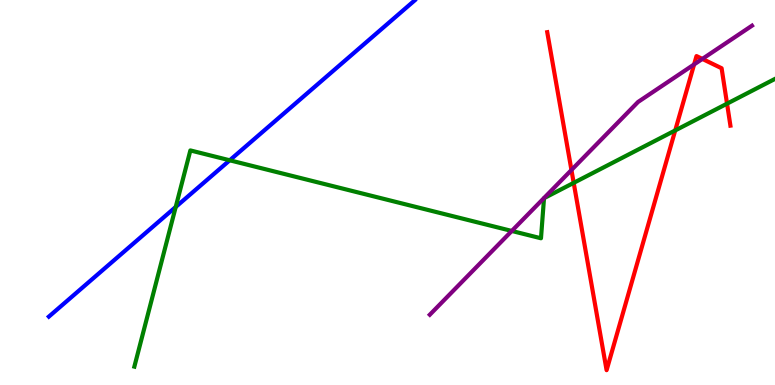[{'lines': ['blue', 'red'], 'intersections': []}, {'lines': ['green', 'red'], 'intersections': [{'x': 7.4, 'y': 5.25}, {'x': 8.71, 'y': 6.61}, {'x': 9.38, 'y': 7.31}]}, {'lines': ['purple', 'red'], 'intersections': [{'x': 7.37, 'y': 5.58}, {'x': 8.96, 'y': 8.33}, {'x': 9.06, 'y': 8.47}]}, {'lines': ['blue', 'green'], 'intersections': [{'x': 2.27, 'y': 4.62}, {'x': 2.96, 'y': 5.84}]}, {'lines': ['blue', 'purple'], 'intersections': []}, {'lines': ['green', 'purple'], 'intersections': [{'x': 6.6, 'y': 4.0}]}]